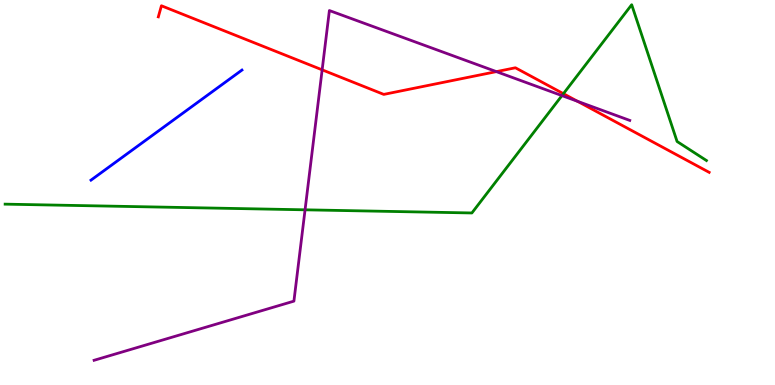[{'lines': ['blue', 'red'], 'intersections': []}, {'lines': ['green', 'red'], 'intersections': [{'x': 7.27, 'y': 7.57}]}, {'lines': ['purple', 'red'], 'intersections': [{'x': 4.16, 'y': 8.19}, {'x': 6.4, 'y': 8.14}, {'x': 7.45, 'y': 7.37}]}, {'lines': ['blue', 'green'], 'intersections': []}, {'lines': ['blue', 'purple'], 'intersections': []}, {'lines': ['green', 'purple'], 'intersections': [{'x': 3.94, 'y': 4.55}, {'x': 7.25, 'y': 7.52}]}]